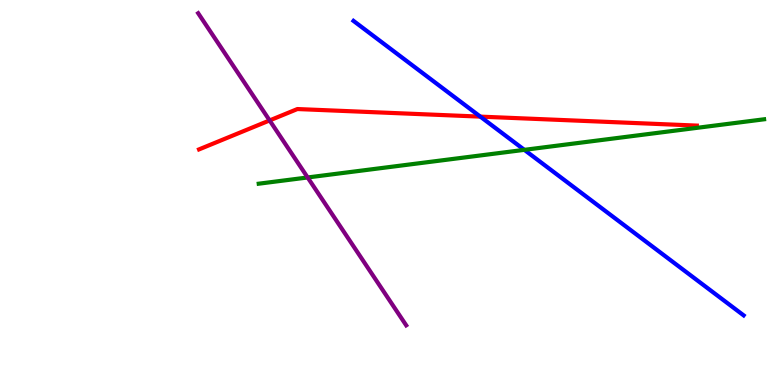[{'lines': ['blue', 'red'], 'intersections': [{'x': 6.2, 'y': 6.97}]}, {'lines': ['green', 'red'], 'intersections': []}, {'lines': ['purple', 'red'], 'intersections': [{'x': 3.48, 'y': 6.87}]}, {'lines': ['blue', 'green'], 'intersections': [{'x': 6.77, 'y': 6.11}]}, {'lines': ['blue', 'purple'], 'intersections': []}, {'lines': ['green', 'purple'], 'intersections': [{'x': 3.97, 'y': 5.39}]}]